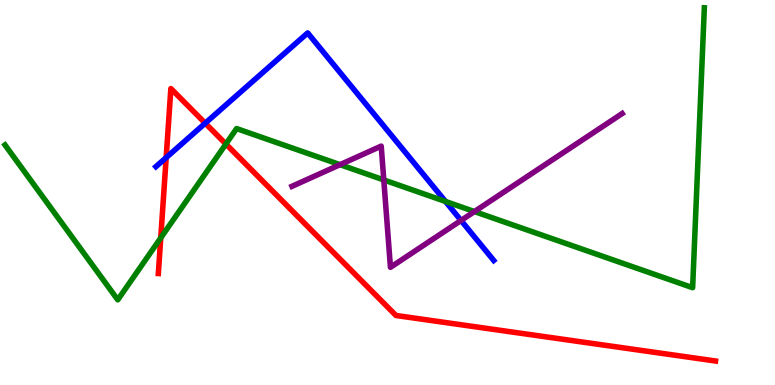[{'lines': ['blue', 'red'], 'intersections': [{'x': 2.14, 'y': 5.91}, {'x': 2.65, 'y': 6.8}]}, {'lines': ['green', 'red'], 'intersections': [{'x': 2.07, 'y': 3.82}, {'x': 2.91, 'y': 6.26}]}, {'lines': ['purple', 'red'], 'intersections': []}, {'lines': ['blue', 'green'], 'intersections': [{'x': 5.75, 'y': 4.77}]}, {'lines': ['blue', 'purple'], 'intersections': [{'x': 5.95, 'y': 4.27}]}, {'lines': ['green', 'purple'], 'intersections': [{'x': 4.39, 'y': 5.72}, {'x': 4.95, 'y': 5.33}, {'x': 6.12, 'y': 4.5}]}]